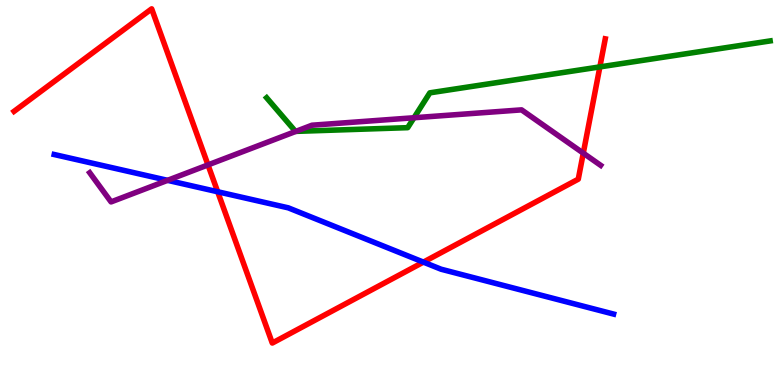[{'lines': ['blue', 'red'], 'intersections': [{'x': 2.81, 'y': 5.02}, {'x': 5.46, 'y': 3.19}]}, {'lines': ['green', 'red'], 'intersections': [{'x': 7.74, 'y': 8.26}]}, {'lines': ['purple', 'red'], 'intersections': [{'x': 2.68, 'y': 5.72}, {'x': 7.53, 'y': 6.02}]}, {'lines': ['blue', 'green'], 'intersections': []}, {'lines': ['blue', 'purple'], 'intersections': [{'x': 2.16, 'y': 5.32}]}, {'lines': ['green', 'purple'], 'intersections': [{'x': 3.82, 'y': 6.59}, {'x': 5.34, 'y': 6.94}]}]